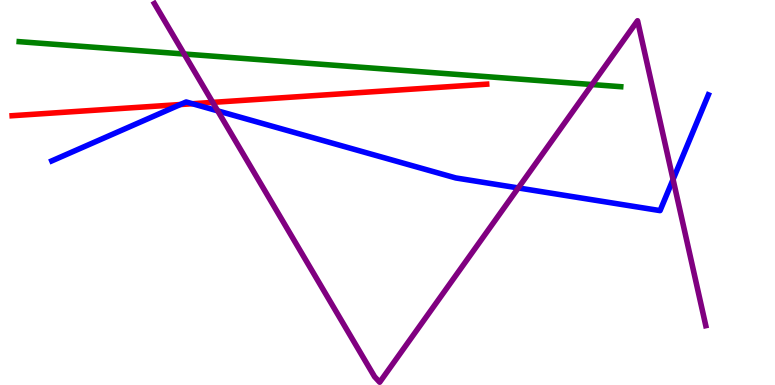[{'lines': ['blue', 'red'], 'intersections': [{'x': 2.33, 'y': 7.28}, {'x': 2.48, 'y': 7.31}]}, {'lines': ['green', 'red'], 'intersections': []}, {'lines': ['purple', 'red'], 'intersections': [{'x': 2.74, 'y': 7.34}]}, {'lines': ['blue', 'green'], 'intersections': []}, {'lines': ['blue', 'purple'], 'intersections': [{'x': 2.81, 'y': 7.12}, {'x': 6.69, 'y': 5.12}, {'x': 8.68, 'y': 5.34}]}, {'lines': ['green', 'purple'], 'intersections': [{'x': 2.38, 'y': 8.6}, {'x': 7.64, 'y': 7.8}]}]